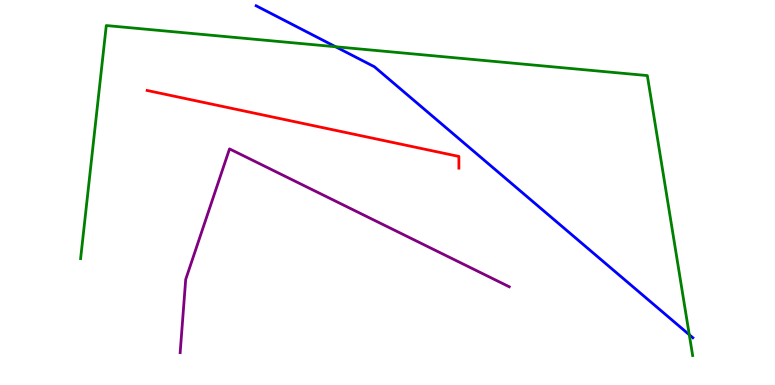[{'lines': ['blue', 'red'], 'intersections': []}, {'lines': ['green', 'red'], 'intersections': []}, {'lines': ['purple', 'red'], 'intersections': []}, {'lines': ['blue', 'green'], 'intersections': [{'x': 4.33, 'y': 8.79}, {'x': 8.89, 'y': 1.31}]}, {'lines': ['blue', 'purple'], 'intersections': []}, {'lines': ['green', 'purple'], 'intersections': []}]